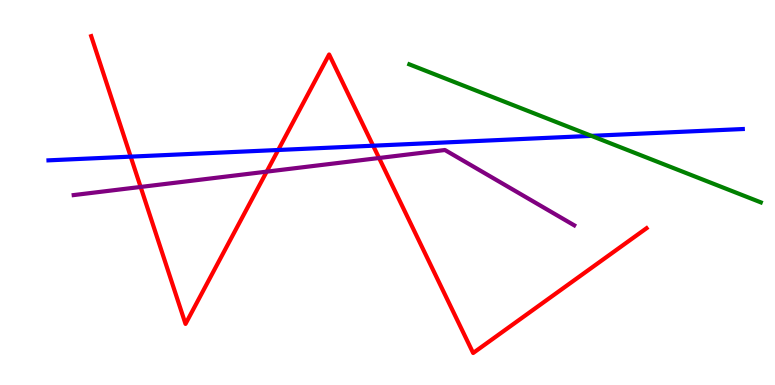[{'lines': ['blue', 'red'], 'intersections': [{'x': 1.69, 'y': 5.93}, {'x': 3.59, 'y': 6.1}, {'x': 4.81, 'y': 6.22}]}, {'lines': ['green', 'red'], 'intersections': []}, {'lines': ['purple', 'red'], 'intersections': [{'x': 1.81, 'y': 5.14}, {'x': 3.44, 'y': 5.54}, {'x': 4.89, 'y': 5.9}]}, {'lines': ['blue', 'green'], 'intersections': [{'x': 7.63, 'y': 6.47}]}, {'lines': ['blue', 'purple'], 'intersections': []}, {'lines': ['green', 'purple'], 'intersections': []}]